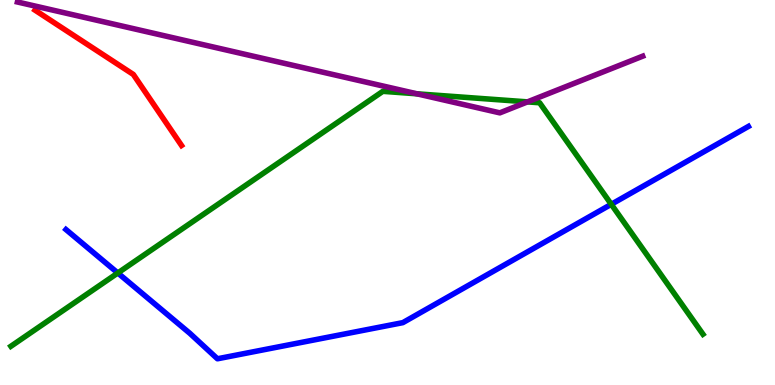[{'lines': ['blue', 'red'], 'intersections': []}, {'lines': ['green', 'red'], 'intersections': []}, {'lines': ['purple', 'red'], 'intersections': []}, {'lines': ['blue', 'green'], 'intersections': [{'x': 1.52, 'y': 2.91}, {'x': 7.89, 'y': 4.69}]}, {'lines': ['blue', 'purple'], 'intersections': []}, {'lines': ['green', 'purple'], 'intersections': [{'x': 5.38, 'y': 7.56}, {'x': 6.81, 'y': 7.35}]}]